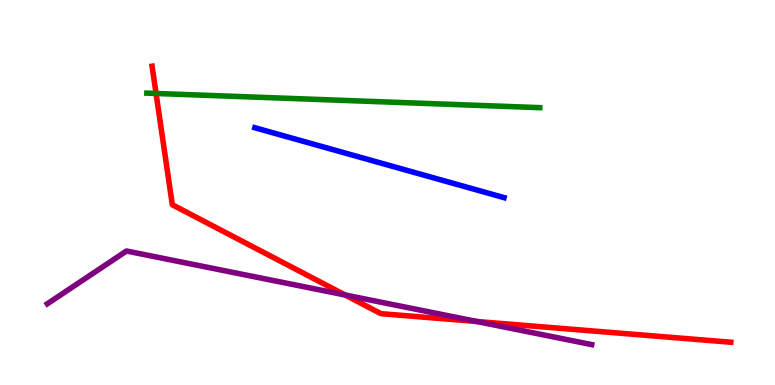[{'lines': ['blue', 'red'], 'intersections': []}, {'lines': ['green', 'red'], 'intersections': [{'x': 2.01, 'y': 7.57}]}, {'lines': ['purple', 'red'], 'intersections': [{'x': 4.45, 'y': 2.34}, {'x': 6.15, 'y': 1.65}]}, {'lines': ['blue', 'green'], 'intersections': []}, {'lines': ['blue', 'purple'], 'intersections': []}, {'lines': ['green', 'purple'], 'intersections': []}]